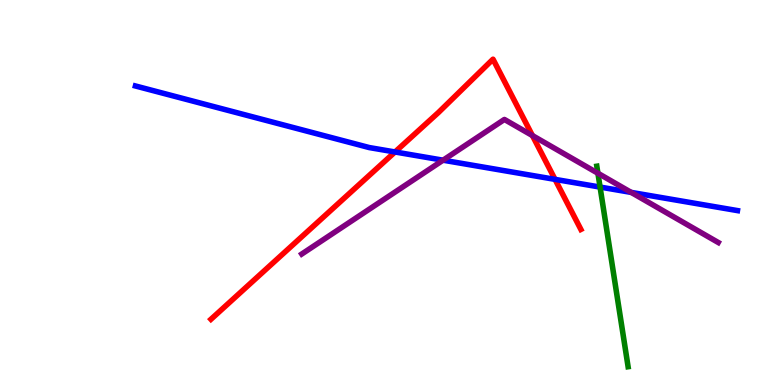[{'lines': ['blue', 'red'], 'intersections': [{'x': 5.1, 'y': 6.05}, {'x': 7.16, 'y': 5.34}]}, {'lines': ['green', 'red'], 'intersections': []}, {'lines': ['purple', 'red'], 'intersections': [{'x': 6.87, 'y': 6.48}]}, {'lines': ['blue', 'green'], 'intersections': [{'x': 7.74, 'y': 5.14}]}, {'lines': ['blue', 'purple'], 'intersections': [{'x': 5.72, 'y': 5.84}, {'x': 8.14, 'y': 5.0}]}, {'lines': ['green', 'purple'], 'intersections': [{'x': 7.72, 'y': 5.5}]}]